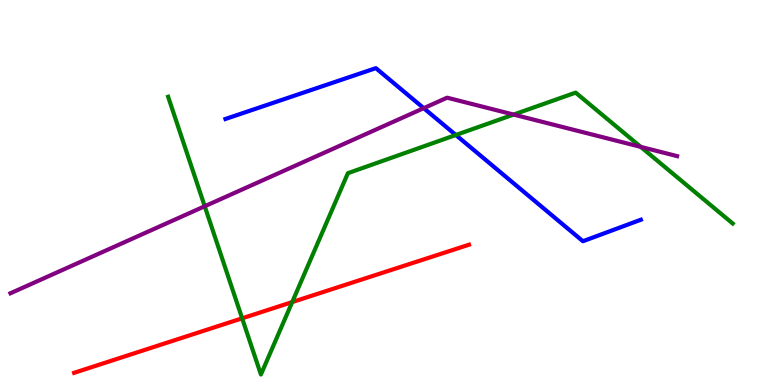[{'lines': ['blue', 'red'], 'intersections': []}, {'lines': ['green', 'red'], 'intersections': [{'x': 3.12, 'y': 1.73}, {'x': 3.77, 'y': 2.15}]}, {'lines': ['purple', 'red'], 'intersections': []}, {'lines': ['blue', 'green'], 'intersections': [{'x': 5.88, 'y': 6.49}]}, {'lines': ['blue', 'purple'], 'intersections': [{'x': 5.47, 'y': 7.19}]}, {'lines': ['green', 'purple'], 'intersections': [{'x': 2.64, 'y': 4.64}, {'x': 6.63, 'y': 7.02}, {'x': 8.27, 'y': 6.18}]}]